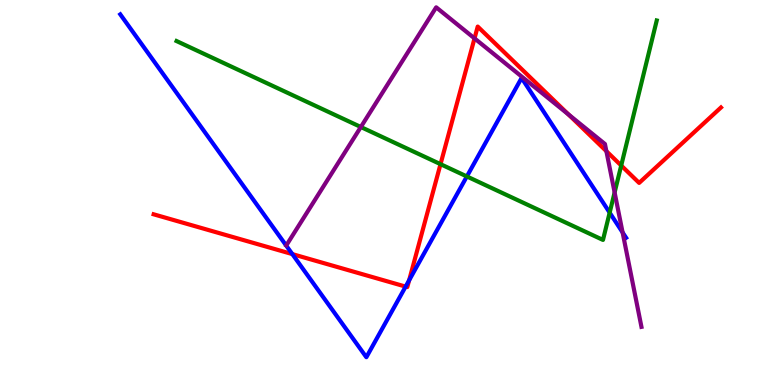[{'lines': ['blue', 'red'], 'intersections': [{'x': 3.77, 'y': 3.4}, {'x': 5.23, 'y': 2.56}, {'x': 5.28, 'y': 2.72}]}, {'lines': ['green', 'red'], 'intersections': [{'x': 5.68, 'y': 5.74}, {'x': 8.02, 'y': 5.7}]}, {'lines': ['purple', 'red'], 'intersections': [{'x': 6.12, 'y': 9.0}, {'x': 7.34, 'y': 7.03}, {'x': 7.82, 'y': 6.07}]}, {'lines': ['blue', 'green'], 'intersections': [{'x': 6.02, 'y': 5.42}, {'x': 7.87, 'y': 4.48}]}, {'lines': ['blue', 'purple'], 'intersections': [{'x': 8.03, 'y': 3.96}]}, {'lines': ['green', 'purple'], 'intersections': [{'x': 4.66, 'y': 6.7}, {'x': 7.93, 'y': 5.0}]}]